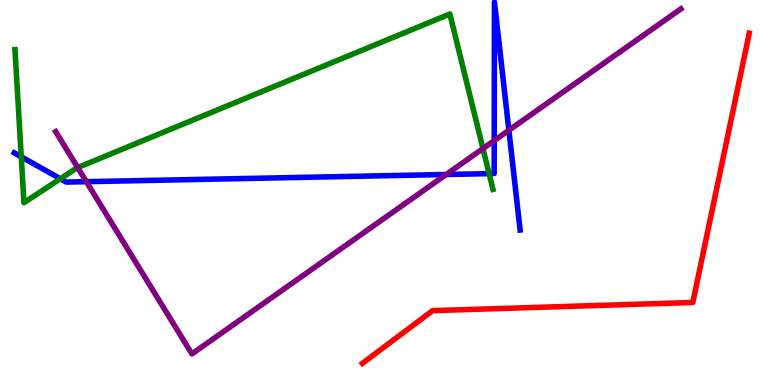[{'lines': ['blue', 'red'], 'intersections': []}, {'lines': ['green', 'red'], 'intersections': []}, {'lines': ['purple', 'red'], 'intersections': []}, {'lines': ['blue', 'green'], 'intersections': [{'x': 0.274, 'y': 5.93}, {'x': 0.779, 'y': 5.36}, {'x': 6.31, 'y': 5.49}]}, {'lines': ['blue', 'purple'], 'intersections': [{'x': 1.11, 'y': 5.28}, {'x': 5.76, 'y': 5.47}, {'x': 6.38, 'y': 6.35}, {'x': 6.57, 'y': 6.62}]}, {'lines': ['green', 'purple'], 'intersections': [{'x': 1.0, 'y': 5.65}, {'x': 6.23, 'y': 6.14}]}]